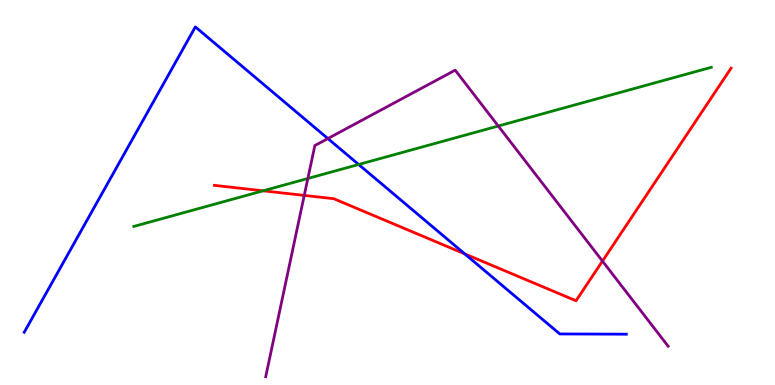[{'lines': ['blue', 'red'], 'intersections': [{'x': 6.0, 'y': 3.41}]}, {'lines': ['green', 'red'], 'intersections': [{'x': 3.39, 'y': 5.04}]}, {'lines': ['purple', 'red'], 'intersections': [{'x': 3.93, 'y': 4.92}, {'x': 7.77, 'y': 3.22}]}, {'lines': ['blue', 'green'], 'intersections': [{'x': 4.63, 'y': 5.73}]}, {'lines': ['blue', 'purple'], 'intersections': [{'x': 4.23, 'y': 6.4}]}, {'lines': ['green', 'purple'], 'intersections': [{'x': 3.97, 'y': 5.36}, {'x': 6.43, 'y': 6.73}]}]